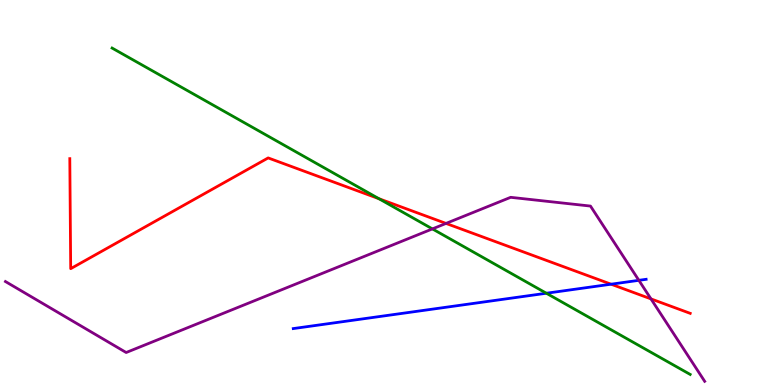[{'lines': ['blue', 'red'], 'intersections': [{'x': 7.88, 'y': 2.62}]}, {'lines': ['green', 'red'], 'intersections': [{'x': 4.89, 'y': 4.84}]}, {'lines': ['purple', 'red'], 'intersections': [{'x': 5.75, 'y': 4.2}, {'x': 8.4, 'y': 2.24}]}, {'lines': ['blue', 'green'], 'intersections': [{'x': 7.05, 'y': 2.38}]}, {'lines': ['blue', 'purple'], 'intersections': [{'x': 8.24, 'y': 2.72}]}, {'lines': ['green', 'purple'], 'intersections': [{'x': 5.58, 'y': 4.05}]}]